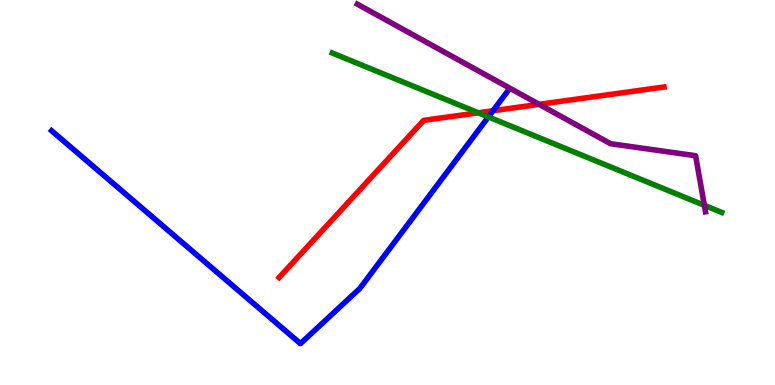[{'lines': ['blue', 'red'], 'intersections': [{'x': 6.36, 'y': 7.12}]}, {'lines': ['green', 'red'], 'intersections': [{'x': 6.17, 'y': 7.07}]}, {'lines': ['purple', 'red'], 'intersections': [{'x': 6.96, 'y': 7.29}]}, {'lines': ['blue', 'green'], 'intersections': [{'x': 6.3, 'y': 6.96}]}, {'lines': ['blue', 'purple'], 'intersections': []}, {'lines': ['green', 'purple'], 'intersections': [{'x': 9.09, 'y': 4.67}]}]